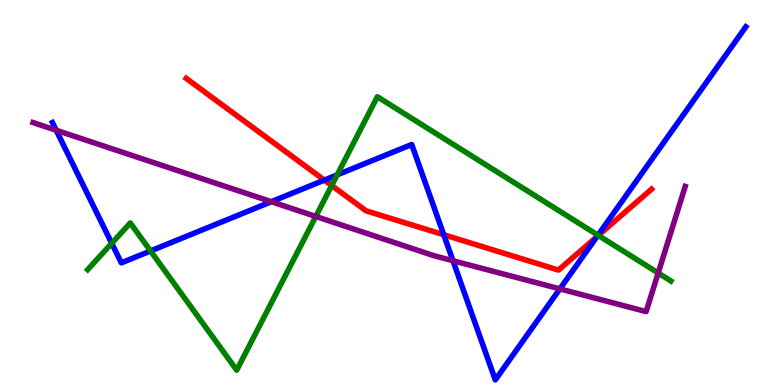[{'lines': ['blue', 'red'], 'intersections': [{'x': 4.19, 'y': 5.32}, {'x': 5.73, 'y': 3.9}, {'x': 7.7, 'y': 3.85}]}, {'lines': ['green', 'red'], 'intersections': [{'x': 4.28, 'y': 5.18}, {'x': 7.72, 'y': 3.88}]}, {'lines': ['purple', 'red'], 'intersections': []}, {'lines': ['blue', 'green'], 'intersections': [{'x': 1.44, 'y': 3.68}, {'x': 1.94, 'y': 3.48}, {'x': 4.35, 'y': 5.46}, {'x': 7.72, 'y': 3.89}]}, {'lines': ['blue', 'purple'], 'intersections': [{'x': 0.725, 'y': 6.62}, {'x': 3.5, 'y': 4.76}, {'x': 5.84, 'y': 3.23}, {'x': 7.22, 'y': 2.5}]}, {'lines': ['green', 'purple'], 'intersections': [{'x': 4.07, 'y': 4.38}, {'x': 8.49, 'y': 2.91}]}]